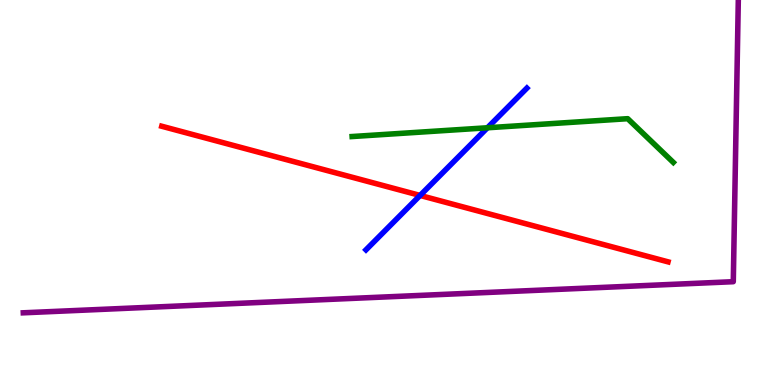[{'lines': ['blue', 'red'], 'intersections': [{'x': 5.42, 'y': 4.92}]}, {'lines': ['green', 'red'], 'intersections': []}, {'lines': ['purple', 'red'], 'intersections': []}, {'lines': ['blue', 'green'], 'intersections': [{'x': 6.29, 'y': 6.68}]}, {'lines': ['blue', 'purple'], 'intersections': []}, {'lines': ['green', 'purple'], 'intersections': []}]